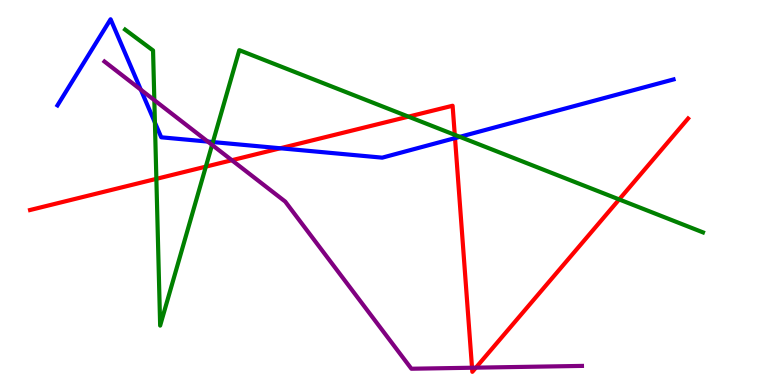[{'lines': ['blue', 'red'], 'intersections': [{'x': 3.62, 'y': 6.15}, {'x': 5.87, 'y': 6.41}]}, {'lines': ['green', 'red'], 'intersections': [{'x': 2.02, 'y': 5.35}, {'x': 2.66, 'y': 5.67}, {'x': 5.27, 'y': 6.97}, {'x': 5.87, 'y': 6.5}, {'x': 7.99, 'y': 4.82}]}, {'lines': ['purple', 'red'], 'intersections': [{'x': 2.99, 'y': 5.84}, {'x': 6.09, 'y': 0.449}, {'x': 6.14, 'y': 0.45}]}, {'lines': ['blue', 'green'], 'intersections': [{'x': 2.0, 'y': 6.82}, {'x': 2.75, 'y': 6.31}, {'x': 5.93, 'y': 6.45}]}, {'lines': ['blue', 'purple'], 'intersections': [{'x': 1.82, 'y': 7.67}, {'x': 2.68, 'y': 6.32}]}, {'lines': ['green', 'purple'], 'intersections': [{'x': 1.99, 'y': 7.4}, {'x': 2.74, 'y': 6.24}]}]